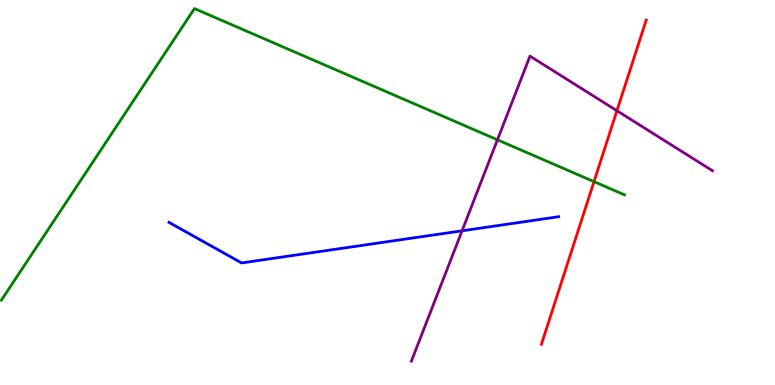[{'lines': ['blue', 'red'], 'intersections': []}, {'lines': ['green', 'red'], 'intersections': [{'x': 7.66, 'y': 5.28}]}, {'lines': ['purple', 'red'], 'intersections': [{'x': 7.96, 'y': 7.12}]}, {'lines': ['blue', 'green'], 'intersections': []}, {'lines': ['blue', 'purple'], 'intersections': [{'x': 5.96, 'y': 4.01}]}, {'lines': ['green', 'purple'], 'intersections': [{'x': 6.42, 'y': 6.37}]}]